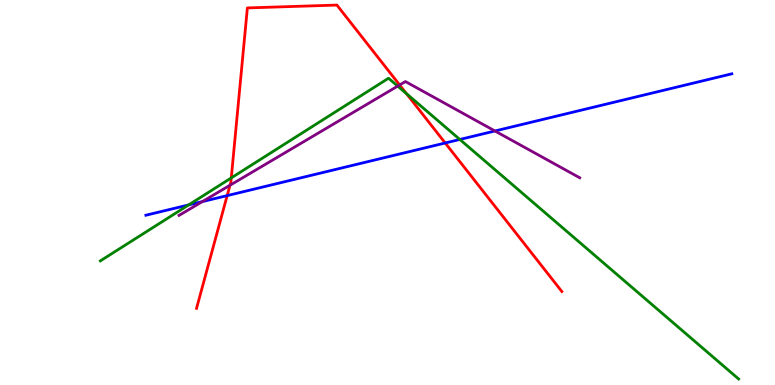[{'lines': ['blue', 'red'], 'intersections': [{'x': 2.93, 'y': 4.92}, {'x': 5.74, 'y': 6.29}]}, {'lines': ['green', 'red'], 'intersections': [{'x': 2.98, 'y': 5.38}, {'x': 5.24, 'y': 7.57}]}, {'lines': ['purple', 'red'], 'intersections': [{'x': 2.97, 'y': 5.19}, {'x': 5.16, 'y': 7.79}]}, {'lines': ['blue', 'green'], 'intersections': [{'x': 2.43, 'y': 4.68}, {'x': 5.93, 'y': 6.38}]}, {'lines': ['blue', 'purple'], 'intersections': [{'x': 2.61, 'y': 4.76}, {'x': 6.39, 'y': 6.6}]}, {'lines': ['green', 'purple'], 'intersections': [{'x': 5.13, 'y': 7.76}]}]